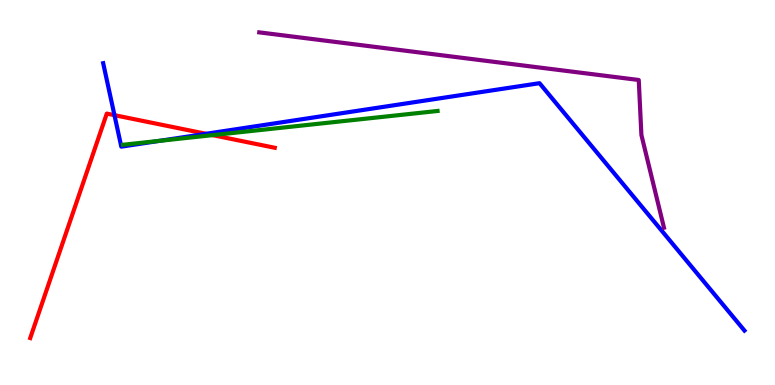[{'lines': ['blue', 'red'], 'intersections': [{'x': 1.48, 'y': 7.01}, {'x': 2.66, 'y': 6.52}]}, {'lines': ['green', 'red'], 'intersections': [{'x': 2.74, 'y': 6.49}]}, {'lines': ['purple', 'red'], 'intersections': []}, {'lines': ['blue', 'green'], 'intersections': [{'x': 2.06, 'y': 6.34}]}, {'lines': ['blue', 'purple'], 'intersections': []}, {'lines': ['green', 'purple'], 'intersections': []}]